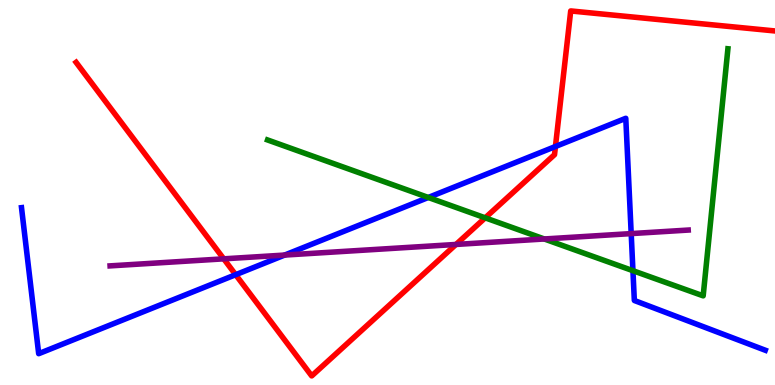[{'lines': ['blue', 'red'], 'intersections': [{'x': 3.04, 'y': 2.86}, {'x': 7.17, 'y': 6.19}]}, {'lines': ['green', 'red'], 'intersections': [{'x': 6.26, 'y': 4.34}]}, {'lines': ['purple', 'red'], 'intersections': [{'x': 2.89, 'y': 3.28}, {'x': 5.88, 'y': 3.65}]}, {'lines': ['blue', 'green'], 'intersections': [{'x': 5.53, 'y': 4.87}, {'x': 8.17, 'y': 2.97}]}, {'lines': ['blue', 'purple'], 'intersections': [{'x': 3.67, 'y': 3.37}, {'x': 8.14, 'y': 3.93}]}, {'lines': ['green', 'purple'], 'intersections': [{'x': 7.02, 'y': 3.79}]}]